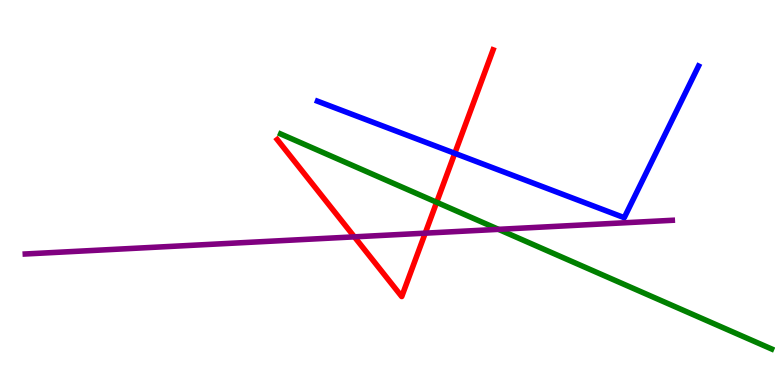[{'lines': ['blue', 'red'], 'intersections': [{'x': 5.87, 'y': 6.02}]}, {'lines': ['green', 'red'], 'intersections': [{'x': 5.63, 'y': 4.75}]}, {'lines': ['purple', 'red'], 'intersections': [{'x': 4.57, 'y': 3.85}, {'x': 5.49, 'y': 3.94}]}, {'lines': ['blue', 'green'], 'intersections': []}, {'lines': ['blue', 'purple'], 'intersections': []}, {'lines': ['green', 'purple'], 'intersections': [{'x': 6.43, 'y': 4.04}]}]